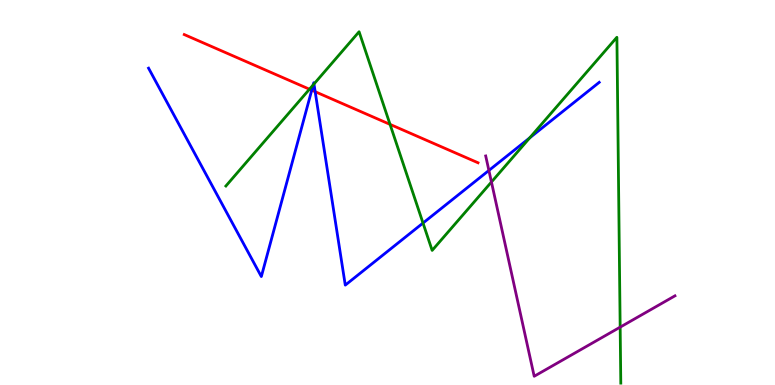[{'lines': ['blue', 'red'], 'intersections': [{'x': 4.02, 'y': 7.66}, {'x': 4.07, 'y': 7.62}]}, {'lines': ['green', 'red'], 'intersections': [{'x': 3.99, 'y': 7.68}, {'x': 5.03, 'y': 6.77}]}, {'lines': ['purple', 'red'], 'intersections': []}, {'lines': ['blue', 'green'], 'intersections': [{'x': 4.04, 'y': 7.79}, {'x': 4.05, 'y': 7.82}, {'x': 5.46, 'y': 4.21}, {'x': 6.84, 'y': 6.42}]}, {'lines': ['blue', 'purple'], 'intersections': [{'x': 6.31, 'y': 5.57}]}, {'lines': ['green', 'purple'], 'intersections': [{'x': 6.34, 'y': 5.27}, {'x': 8.0, 'y': 1.5}]}]